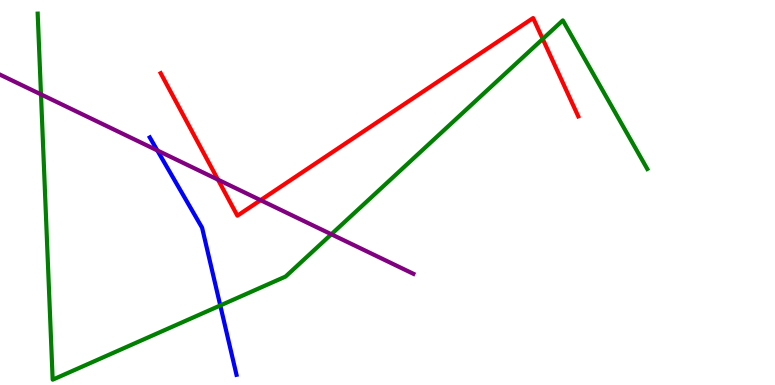[{'lines': ['blue', 'red'], 'intersections': []}, {'lines': ['green', 'red'], 'intersections': [{'x': 7.0, 'y': 8.99}]}, {'lines': ['purple', 'red'], 'intersections': [{'x': 2.81, 'y': 5.33}, {'x': 3.36, 'y': 4.8}]}, {'lines': ['blue', 'green'], 'intersections': [{'x': 2.84, 'y': 2.07}]}, {'lines': ['blue', 'purple'], 'intersections': [{'x': 2.03, 'y': 6.09}]}, {'lines': ['green', 'purple'], 'intersections': [{'x': 0.529, 'y': 7.55}, {'x': 4.28, 'y': 3.92}]}]